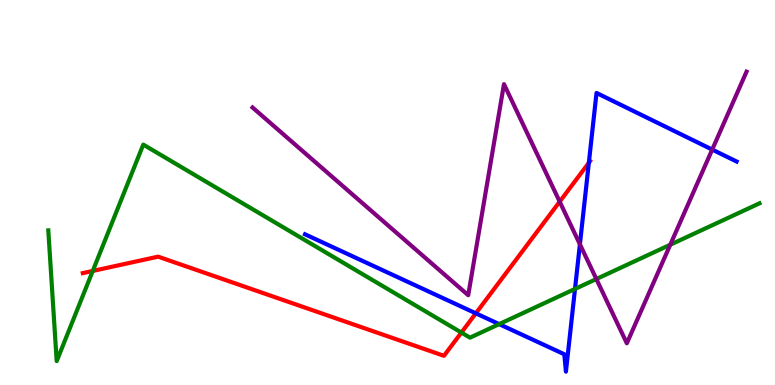[{'lines': ['blue', 'red'], 'intersections': [{'x': 6.14, 'y': 1.86}, {'x': 7.6, 'y': 5.77}]}, {'lines': ['green', 'red'], 'intersections': [{'x': 1.2, 'y': 2.96}, {'x': 5.95, 'y': 1.36}]}, {'lines': ['purple', 'red'], 'intersections': [{'x': 7.22, 'y': 4.76}]}, {'lines': ['blue', 'green'], 'intersections': [{'x': 6.44, 'y': 1.58}, {'x': 7.42, 'y': 2.5}]}, {'lines': ['blue', 'purple'], 'intersections': [{'x': 7.48, 'y': 3.65}, {'x': 9.19, 'y': 6.11}]}, {'lines': ['green', 'purple'], 'intersections': [{'x': 7.69, 'y': 2.75}, {'x': 8.65, 'y': 3.64}]}]